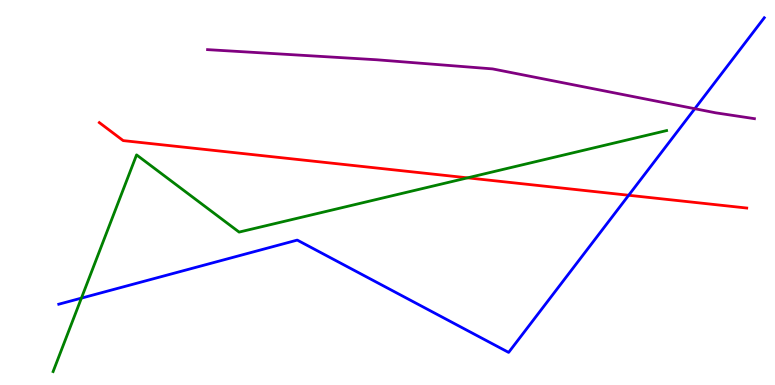[{'lines': ['blue', 'red'], 'intersections': [{'x': 8.11, 'y': 4.93}]}, {'lines': ['green', 'red'], 'intersections': [{'x': 6.03, 'y': 5.38}]}, {'lines': ['purple', 'red'], 'intersections': []}, {'lines': ['blue', 'green'], 'intersections': [{'x': 1.05, 'y': 2.26}]}, {'lines': ['blue', 'purple'], 'intersections': [{'x': 8.97, 'y': 7.18}]}, {'lines': ['green', 'purple'], 'intersections': []}]